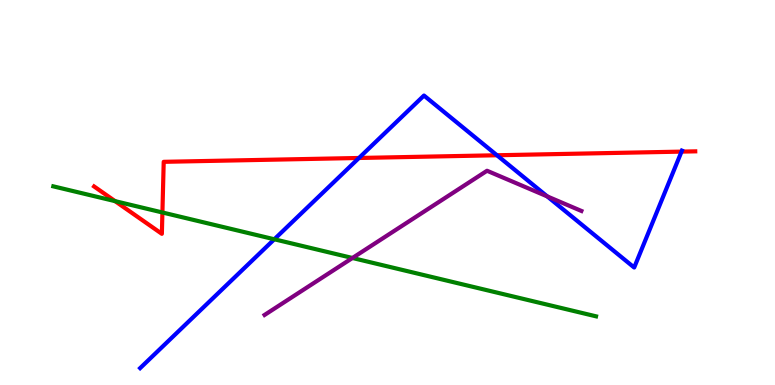[{'lines': ['blue', 'red'], 'intersections': [{'x': 4.63, 'y': 5.9}, {'x': 6.41, 'y': 5.97}, {'x': 8.79, 'y': 6.06}]}, {'lines': ['green', 'red'], 'intersections': [{'x': 1.49, 'y': 4.78}, {'x': 2.1, 'y': 4.48}]}, {'lines': ['purple', 'red'], 'intersections': []}, {'lines': ['blue', 'green'], 'intersections': [{'x': 3.54, 'y': 3.79}]}, {'lines': ['blue', 'purple'], 'intersections': [{'x': 7.06, 'y': 4.9}]}, {'lines': ['green', 'purple'], 'intersections': [{'x': 4.55, 'y': 3.3}]}]